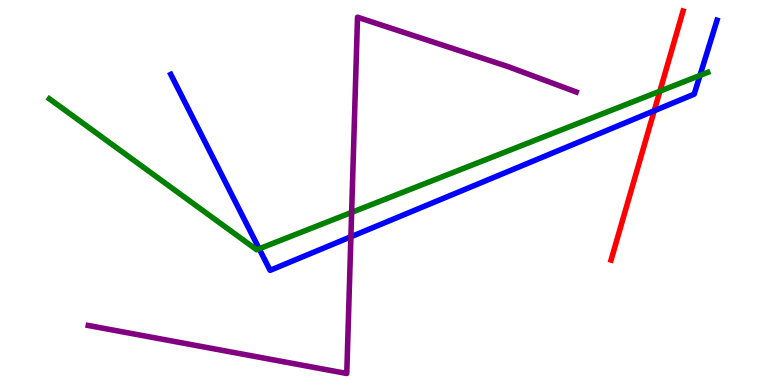[{'lines': ['blue', 'red'], 'intersections': [{'x': 8.44, 'y': 7.12}]}, {'lines': ['green', 'red'], 'intersections': [{'x': 8.51, 'y': 7.63}]}, {'lines': ['purple', 'red'], 'intersections': []}, {'lines': ['blue', 'green'], 'intersections': [{'x': 3.34, 'y': 3.54}, {'x': 9.03, 'y': 8.04}]}, {'lines': ['blue', 'purple'], 'intersections': [{'x': 4.53, 'y': 3.85}]}, {'lines': ['green', 'purple'], 'intersections': [{'x': 4.54, 'y': 4.48}]}]